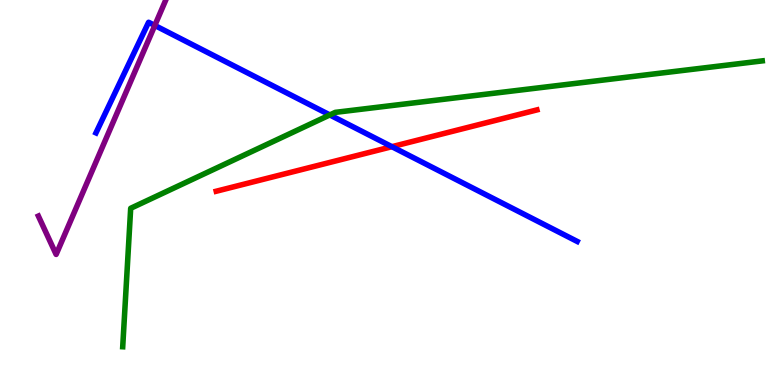[{'lines': ['blue', 'red'], 'intersections': [{'x': 5.06, 'y': 6.19}]}, {'lines': ['green', 'red'], 'intersections': []}, {'lines': ['purple', 'red'], 'intersections': []}, {'lines': ['blue', 'green'], 'intersections': [{'x': 4.26, 'y': 7.01}]}, {'lines': ['blue', 'purple'], 'intersections': [{'x': 2.0, 'y': 9.34}]}, {'lines': ['green', 'purple'], 'intersections': []}]